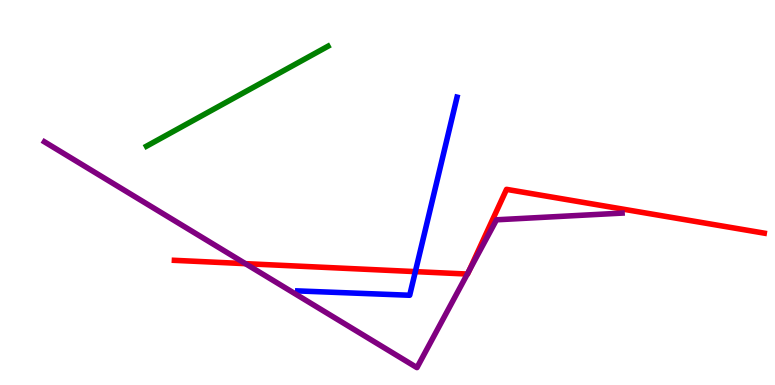[{'lines': ['blue', 'red'], 'intersections': [{'x': 5.36, 'y': 2.94}]}, {'lines': ['green', 'red'], 'intersections': []}, {'lines': ['purple', 'red'], 'intersections': [{'x': 3.17, 'y': 3.15}, {'x': 6.03, 'y': 2.88}, {'x': 6.05, 'y': 2.97}]}, {'lines': ['blue', 'green'], 'intersections': []}, {'lines': ['blue', 'purple'], 'intersections': []}, {'lines': ['green', 'purple'], 'intersections': []}]